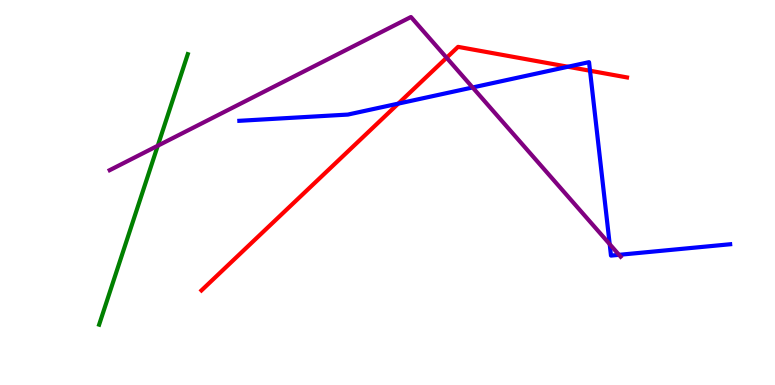[{'lines': ['blue', 'red'], 'intersections': [{'x': 5.14, 'y': 7.31}, {'x': 7.33, 'y': 8.27}, {'x': 7.61, 'y': 8.16}]}, {'lines': ['green', 'red'], 'intersections': []}, {'lines': ['purple', 'red'], 'intersections': [{'x': 5.76, 'y': 8.5}]}, {'lines': ['blue', 'green'], 'intersections': []}, {'lines': ['blue', 'purple'], 'intersections': [{'x': 6.1, 'y': 7.73}, {'x': 7.87, 'y': 3.66}, {'x': 7.99, 'y': 3.38}]}, {'lines': ['green', 'purple'], 'intersections': [{'x': 2.04, 'y': 6.21}]}]